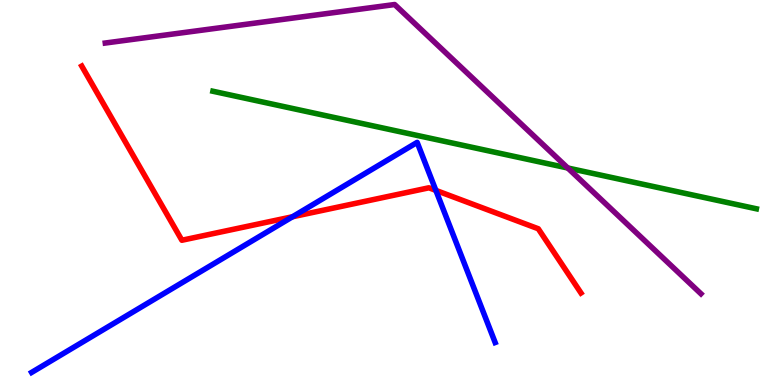[{'lines': ['blue', 'red'], 'intersections': [{'x': 3.77, 'y': 4.37}, {'x': 5.62, 'y': 5.05}]}, {'lines': ['green', 'red'], 'intersections': []}, {'lines': ['purple', 'red'], 'intersections': []}, {'lines': ['blue', 'green'], 'intersections': []}, {'lines': ['blue', 'purple'], 'intersections': []}, {'lines': ['green', 'purple'], 'intersections': [{'x': 7.33, 'y': 5.64}]}]